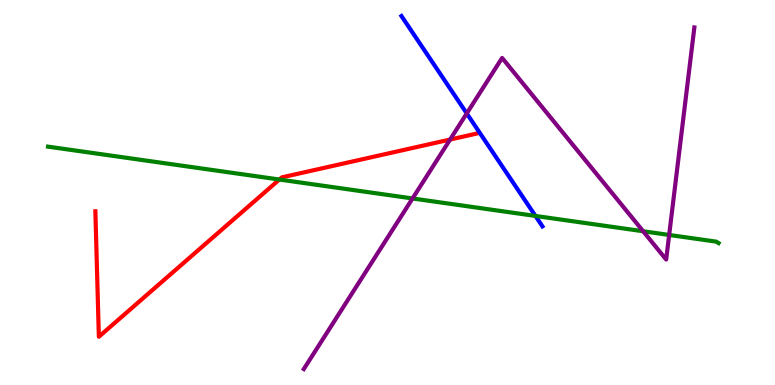[{'lines': ['blue', 'red'], 'intersections': []}, {'lines': ['green', 'red'], 'intersections': [{'x': 3.6, 'y': 5.34}]}, {'lines': ['purple', 'red'], 'intersections': [{'x': 5.81, 'y': 6.38}]}, {'lines': ['blue', 'green'], 'intersections': [{'x': 6.91, 'y': 4.39}]}, {'lines': ['blue', 'purple'], 'intersections': [{'x': 6.02, 'y': 7.05}]}, {'lines': ['green', 'purple'], 'intersections': [{'x': 5.32, 'y': 4.85}, {'x': 8.3, 'y': 3.99}, {'x': 8.63, 'y': 3.9}]}]